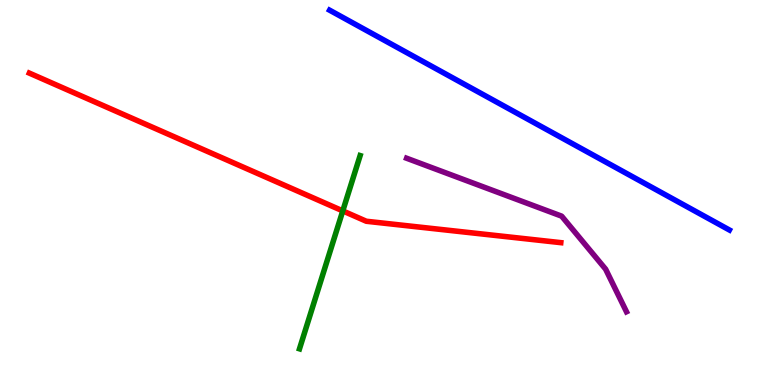[{'lines': ['blue', 'red'], 'intersections': []}, {'lines': ['green', 'red'], 'intersections': [{'x': 4.42, 'y': 4.52}]}, {'lines': ['purple', 'red'], 'intersections': []}, {'lines': ['blue', 'green'], 'intersections': []}, {'lines': ['blue', 'purple'], 'intersections': []}, {'lines': ['green', 'purple'], 'intersections': []}]